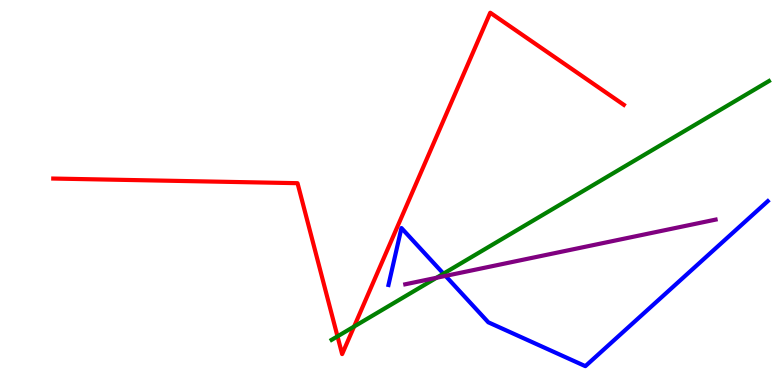[{'lines': ['blue', 'red'], 'intersections': []}, {'lines': ['green', 'red'], 'intersections': [{'x': 4.35, 'y': 1.26}, {'x': 4.57, 'y': 1.52}]}, {'lines': ['purple', 'red'], 'intersections': []}, {'lines': ['blue', 'green'], 'intersections': [{'x': 5.72, 'y': 2.89}]}, {'lines': ['blue', 'purple'], 'intersections': [{'x': 5.75, 'y': 2.83}]}, {'lines': ['green', 'purple'], 'intersections': [{'x': 5.63, 'y': 2.79}]}]